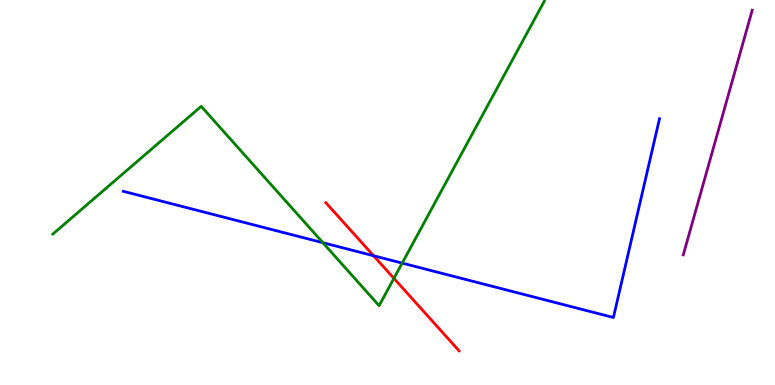[{'lines': ['blue', 'red'], 'intersections': [{'x': 4.82, 'y': 3.36}]}, {'lines': ['green', 'red'], 'intersections': [{'x': 5.08, 'y': 2.77}]}, {'lines': ['purple', 'red'], 'intersections': []}, {'lines': ['blue', 'green'], 'intersections': [{'x': 4.17, 'y': 3.7}, {'x': 5.19, 'y': 3.17}]}, {'lines': ['blue', 'purple'], 'intersections': []}, {'lines': ['green', 'purple'], 'intersections': []}]